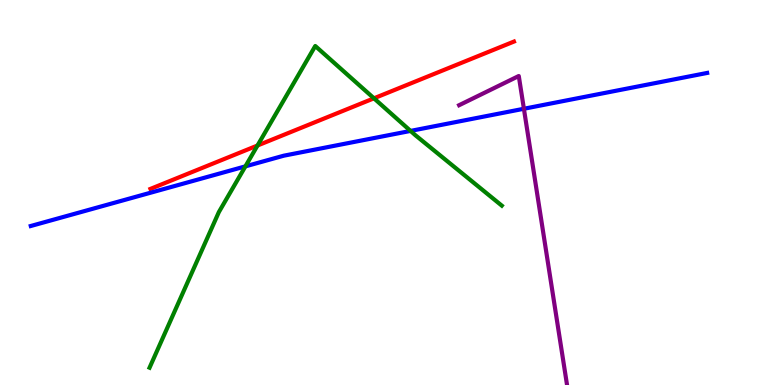[{'lines': ['blue', 'red'], 'intersections': []}, {'lines': ['green', 'red'], 'intersections': [{'x': 3.32, 'y': 6.22}, {'x': 4.83, 'y': 7.45}]}, {'lines': ['purple', 'red'], 'intersections': []}, {'lines': ['blue', 'green'], 'intersections': [{'x': 3.17, 'y': 5.68}, {'x': 5.3, 'y': 6.6}]}, {'lines': ['blue', 'purple'], 'intersections': [{'x': 6.76, 'y': 7.18}]}, {'lines': ['green', 'purple'], 'intersections': []}]